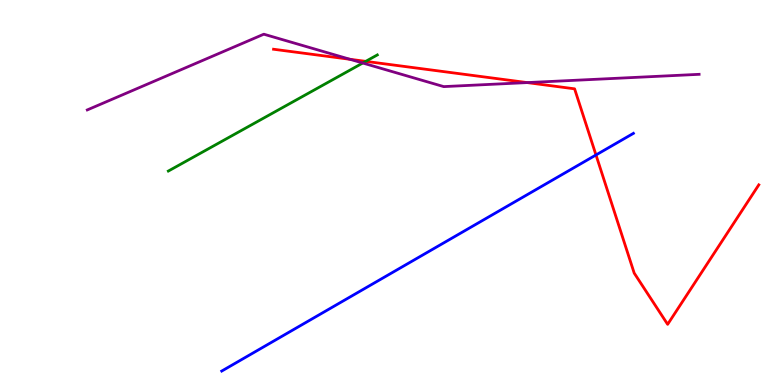[{'lines': ['blue', 'red'], 'intersections': [{'x': 7.69, 'y': 5.97}]}, {'lines': ['green', 'red'], 'intersections': [{'x': 4.72, 'y': 8.41}]}, {'lines': ['purple', 'red'], 'intersections': [{'x': 4.52, 'y': 8.46}, {'x': 6.8, 'y': 7.85}]}, {'lines': ['blue', 'green'], 'intersections': []}, {'lines': ['blue', 'purple'], 'intersections': []}, {'lines': ['green', 'purple'], 'intersections': [{'x': 4.68, 'y': 8.36}]}]